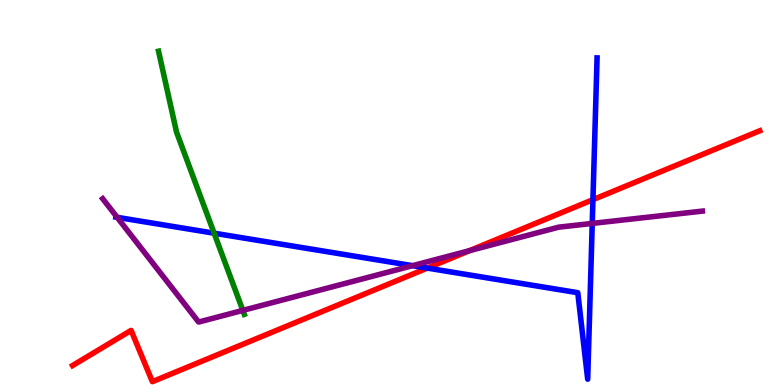[{'lines': ['blue', 'red'], 'intersections': [{'x': 5.51, 'y': 3.04}, {'x': 7.65, 'y': 4.81}]}, {'lines': ['green', 'red'], 'intersections': []}, {'lines': ['purple', 'red'], 'intersections': [{'x': 6.06, 'y': 3.49}]}, {'lines': ['blue', 'green'], 'intersections': [{'x': 2.76, 'y': 3.94}]}, {'lines': ['blue', 'purple'], 'intersections': [{'x': 1.51, 'y': 4.35}, {'x': 5.32, 'y': 3.1}, {'x': 7.64, 'y': 4.2}]}, {'lines': ['green', 'purple'], 'intersections': [{'x': 3.13, 'y': 1.94}]}]